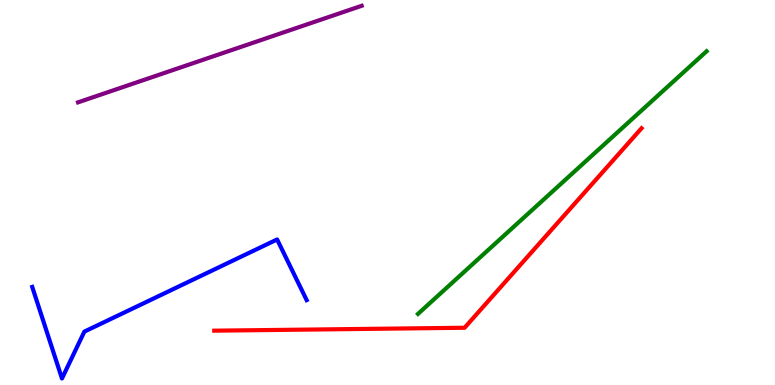[{'lines': ['blue', 'red'], 'intersections': []}, {'lines': ['green', 'red'], 'intersections': []}, {'lines': ['purple', 'red'], 'intersections': []}, {'lines': ['blue', 'green'], 'intersections': []}, {'lines': ['blue', 'purple'], 'intersections': []}, {'lines': ['green', 'purple'], 'intersections': []}]